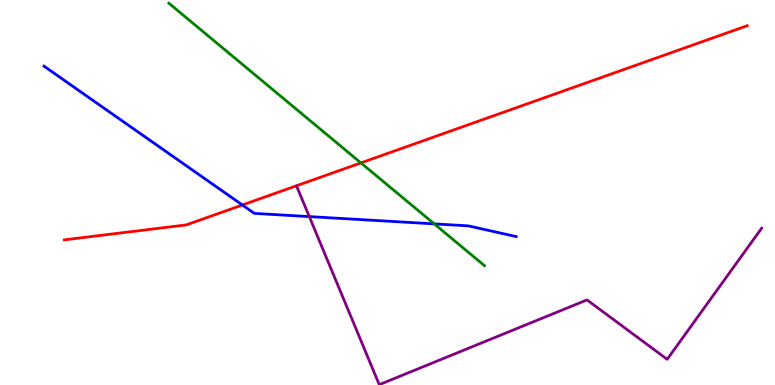[{'lines': ['blue', 'red'], 'intersections': [{'x': 3.13, 'y': 4.68}]}, {'lines': ['green', 'red'], 'intersections': [{'x': 4.66, 'y': 5.77}]}, {'lines': ['purple', 'red'], 'intersections': []}, {'lines': ['blue', 'green'], 'intersections': [{'x': 5.6, 'y': 4.19}]}, {'lines': ['blue', 'purple'], 'intersections': [{'x': 3.99, 'y': 4.37}]}, {'lines': ['green', 'purple'], 'intersections': []}]